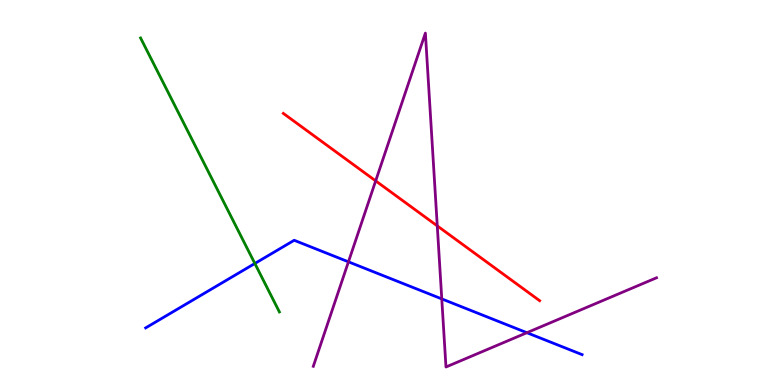[{'lines': ['blue', 'red'], 'intersections': []}, {'lines': ['green', 'red'], 'intersections': []}, {'lines': ['purple', 'red'], 'intersections': [{'x': 4.85, 'y': 5.3}, {'x': 5.64, 'y': 4.13}]}, {'lines': ['blue', 'green'], 'intersections': [{'x': 3.29, 'y': 3.16}]}, {'lines': ['blue', 'purple'], 'intersections': [{'x': 4.5, 'y': 3.2}, {'x': 5.7, 'y': 2.24}, {'x': 6.8, 'y': 1.36}]}, {'lines': ['green', 'purple'], 'intersections': []}]